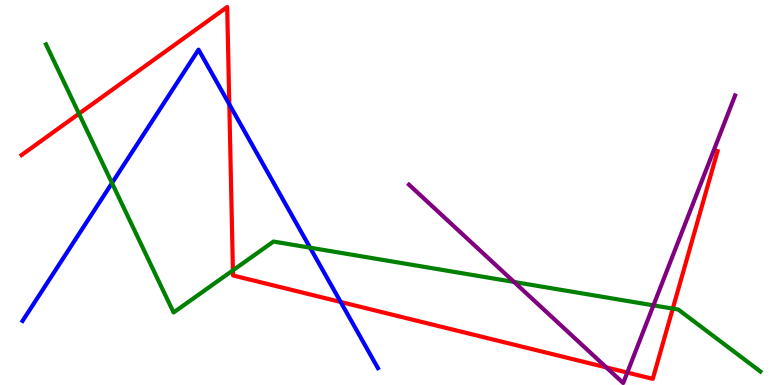[{'lines': ['blue', 'red'], 'intersections': [{'x': 2.96, 'y': 7.29}, {'x': 4.4, 'y': 2.16}]}, {'lines': ['green', 'red'], 'intersections': [{'x': 1.02, 'y': 7.05}, {'x': 3.01, 'y': 2.98}, {'x': 8.68, 'y': 1.98}]}, {'lines': ['purple', 'red'], 'intersections': [{'x': 7.82, 'y': 0.457}, {'x': 8.09, 'y': 0.323}]}, {'lines': ['blue', 'green'], 'intersections': [{'x': 1.45, 'y': 5.25}, {'x': 4.0, 'y': 3.57}]}, {'lines': ['blue', 'purple'], 'intersections': []}, {'lines': ['green', 'purple'], 'intersections': [{'x': 6.63, 'y': 2.68}, {'x': 8.43, 'y': 2.07}]}]